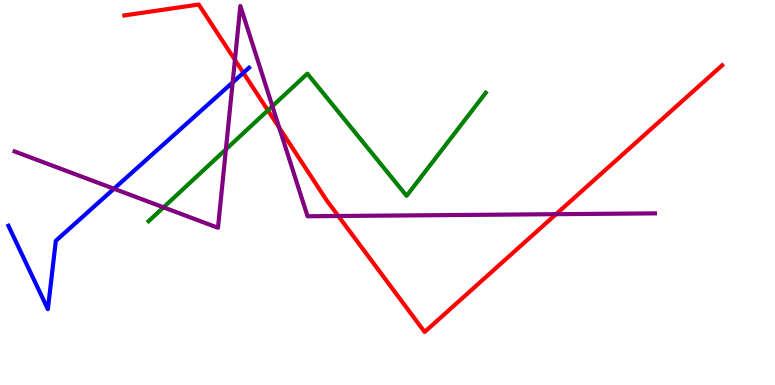[{'lines': ['blue', 'red'], 'intersections': [{'x': 3.14, 'y': 8.11}]}, {'lines': ['green', 'red'], 'intersections': [{'x': 3.46, 'y': 7.13}]}, {'lines': ['purple', 'red'], 'intersections': [{'x': 3.03, 'y': 8.44}, {'x': 3.6, 'y': 6.68}, {'x': 4.37, 'y': 4.39}, {'x': 7.17, 'y': 4.44}]}, {'lines': ['blue', 'green'], 'intersections': []}, {'lines': ['blue', 'purple'], 'intersections': [{'x': 1.47, 'y': 5.1}, {'x': 3.0, 'y': 7.86}]}, {'lines': ['green', 'purple'], 'intersections': [{'x': 2.11, 'y': 4.61}, {'x': 2.91, 'y': 6.12}, {'x': 3.51, 'y': 7.24}]}]